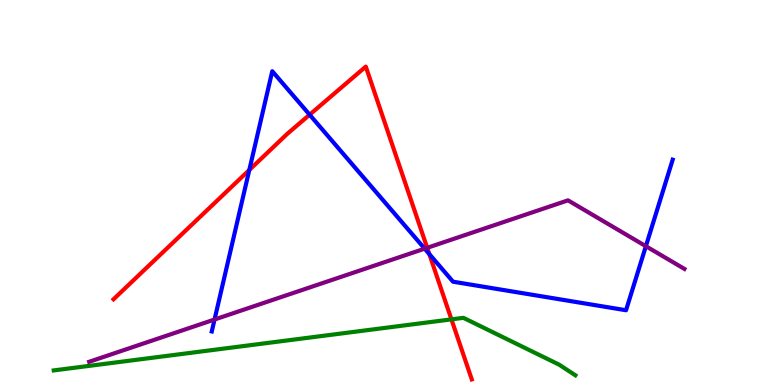[{'lines': ['blue', 'red'], 'intersections': [{'x': 3.22, 'y': 5.58}, {'x': 4.0, 'y': 7.02}, {'x': 5.54, 'y': 3.4}]}, {'lines': ['green', 'red'], 'intersections': [{'x': 5.82, 'y': 1.7}]}, {'lines': ['purple', 'red'], 'intersections': [{'x': 5.51, 'y': 3.56}]}, {'lines': ['blue', 'green'], 'intersections': []}, {'lines': ['blue', 'purple'], 'intersections': [{'x': 2.77, 'y': 1.7}, {'x': 5.48, 'y': 3.54}, {'x': 8.33, 'y': 3.61}]}, {'lines': ['green', 'purple'], 'intersections': []}]